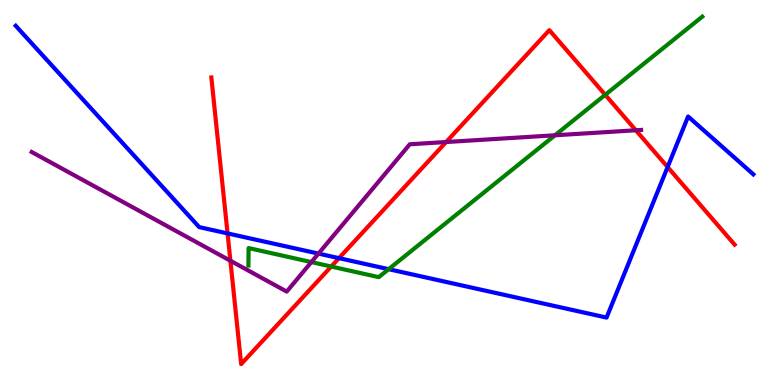[{'lines': ['blue', 'red'], 'intersections': [{'x': 2.94, 'y': 3.94}, {'x': 4.37, 'y': 3.29}, {'x': 8.61, 'y': 5.66}]}, {'lines': ['green', 'red'], 'intersections': [{'x': 4.27, 'y': 3.08}, {'x': 7.81, 'y': 7.54}]}, {'lines': ['purple', 'red'], 'intersections': [{'x': 2.97, 'y': 3.23}, {'x': 5.76, 'y': 6.31}, {'x': 8.2, 'y': 6.62}]}, {'lines': ['blue', 'green'], 'intersections': [{'x': 5.01, 'y': 3.01}]}, {'lines': ['blue', 'purple'], 'intersections': [{'x': 4.11, 'y': 3.41}]}, {'lines': ['green', 'purple'], 'intersections': [{'x': 4.02, 'y': 3.19}, {'x': 7.16, 'y': 6.49}]}]